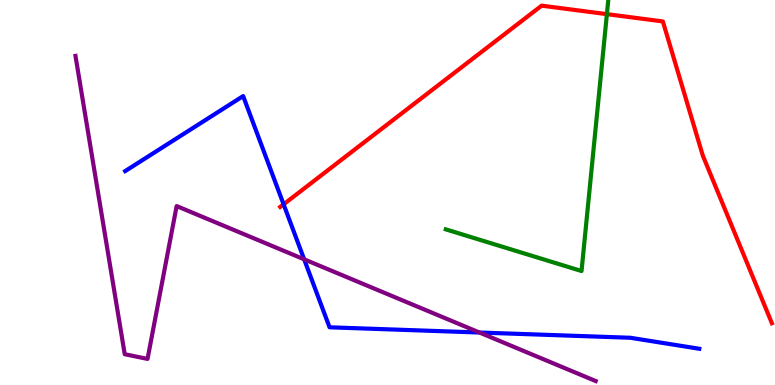[{'lines': ['blue', 'red'], 'intersections': [{'x': 3.66, 'y': 4.69}]}, {'lines': ['green', 'red'], 'intersections': [{'x': 7.83, 'y': 9.63}]}, {'lines': ['purple', 'red'], 'intersections': []}, {'lines': ['blue', 'green'], 'intersections': []}, {'lines': ['blue', 'purple'], 'intersections': [{'x': 3.92, 'y': 3.26}, {'x': 6.19, 'y': 1.36}]}, {'lines': ['green', 'purple'], 'intersections': []}]